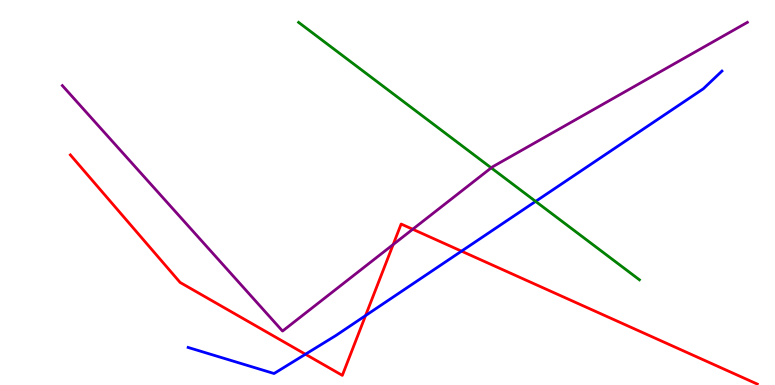[{'lines': ['blue', 'red'], 'intersections': [{'x': 3.94, 'y': 0.799}, {'x': 4.72, 'y': 1.8}, {'x': 5.95, 'y': 3.48}]}, {'lines': ['green', 'red'], 'intersections': []}, {'lines': ['purple', 'red'], 'intersections': [{'x': 5.07, 'y': 3.65}, {'x': 5.33, 'y': 4.05}]}, {'lines': ['blue', 'green'], 'intersections': [{'x': 6.91, 'y': 4.77}]}, {'lines': ['blue', 'purple'], 'intersections': []}, {'lines': ['green', 'purple'], 'intersections': [{'x': 6.34, 'y': 5.64}]}]